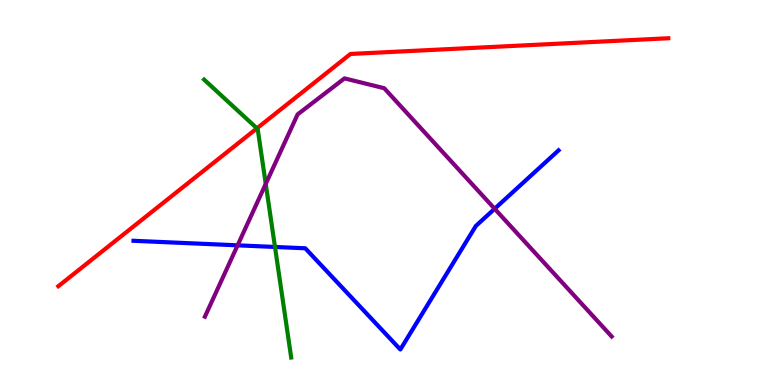[{'lines': ['blue', 'red'], 'intersections': []}, {'lines': ['green', 'red'], 'intersections': [{'x': 3.32, 'y': 6.67}]}, {'lines': ['purple', 'red'], 'intersections': []}, {'lines': ['blue', 'green'], 'intersections': [{'x': 3.55, 'y': 3.59}]}, {'lines': ['blue', 'purple'], 'intersections': [{'x': 3.07, 'y': 3.63}, {'x': 6.38, 'y': 4.58}]}, {'lines': ['green', 'purple'], 'intersections': [{'x': 3.43, 'y': 5.22}]}]